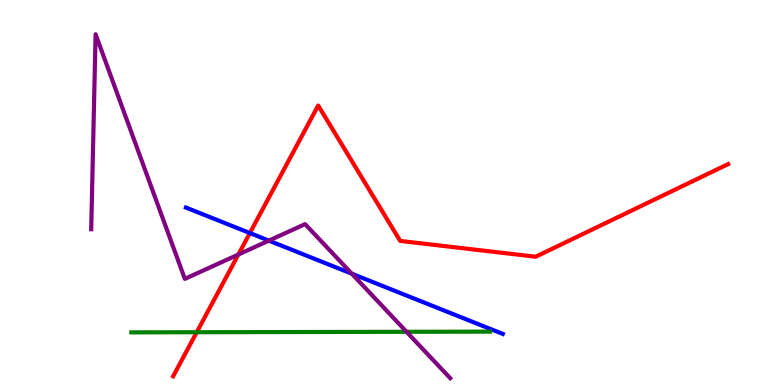[{'lines': ['blue', 'red'], 'intersections': [{'x': 3.22, 'y': 3.95}]}, {'lines': ['green', 'red'], 'intersections': [{'x': 2.54, 'y': 1.37}]}, {'lines': ['purple', 'red'], 'intersections': [{'x': 3.08, 'y': 3.39}]}, {'lines': ['blue', 'green'], 'intersections': []}, {'lines': ['blue', 'purple'], 'intersections': [{'x': 3.47, 'y': 3.75}, {'x': 4.54, 'y': 2.89}]}, {'lines': ['green', 'purple'], 'intersections': [{'x': 5.25, 'y': 1.38}]}]